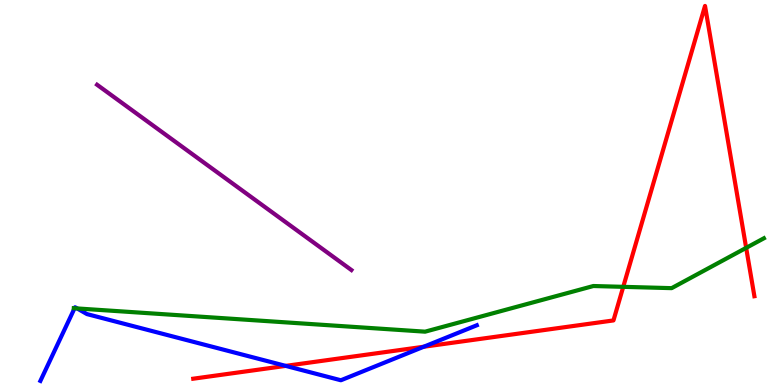[{'lines': ['blue', 'red'], 'intersections': [{'x': 3.69, 'y': 0.496}, {'x': 5.47, 'y': 0.994}]}, {'lines': ['green', 'red'], 'intersections': [{'x': 8.04, 'y': 2.55}, {'x': 9.63, 'y': 3.56}]}, {'lines': ['purple', 'red'], 'intersections': []}, {'lines': ['blue', 'green'], 'intersections': [{'x': 0.962, 'y': 1.99}, {'x': 0.995, 'y': 1.99}]}, {'lines': ['blue', 'purple'], 'intersections': []}, {'lines': ['green', 'purple'], 'intersections': []}]